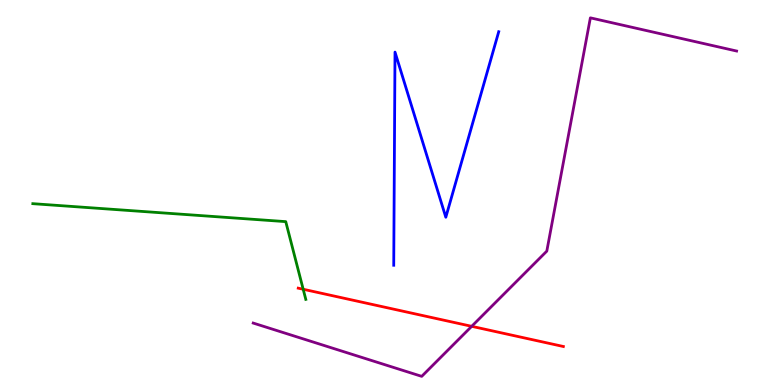[{'lines': ['blue', 'red'], 'intersections': []}, {'lines': ['green', 'red'], 'intersections': [{'x': 3.91, 'y': 2.49}]}, {'lines': ['purple', 'red'], 'intersections': [{'x': 6.09, 'y': 1.52}]}, {'lines': ['blue', 'green'], 'intersections': []}, {'lines': ['blue', 'purple'], 'intersections': []}, {'lines': ['green', 'purple'], 'intersections': []}]